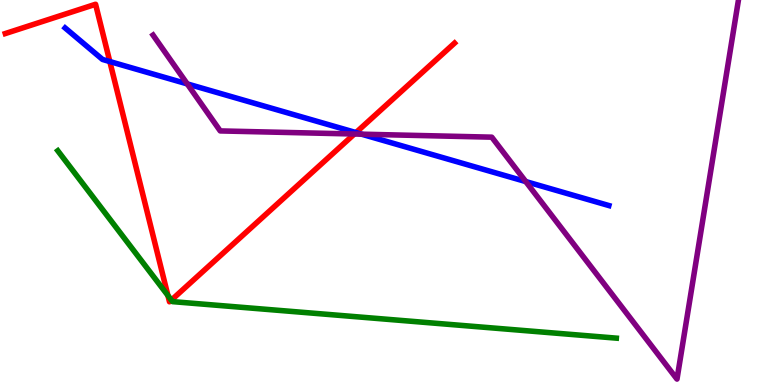[{'lines': ['blue', 'red'], 'intersections': [{'x': 1.42, 'y': 8.4}, {'x': 4.59, 'y': 6.56}]}, {'lines': ['green', 'red'], 'intersections': [{'x': 2.17, 'y': 2.32}, {'x': 2.21, 'y': 2.21}]}, {'lines': ['purple', 'red'], 'intersections': [{'x': 4.57, 'y': 6.52}]}, {'lines': ['blue', 'green'], 'intersections': []}, {'lines': ['blue', 'purple'], 'intersections': [{'x': 2.42, 'y': 7.82}, {'x': 4.66, 'y': 6.51}, {'x': 6.78, 'y': 5.28}]}, {'lines': ['green', 'purple'], 'intersections': []}]